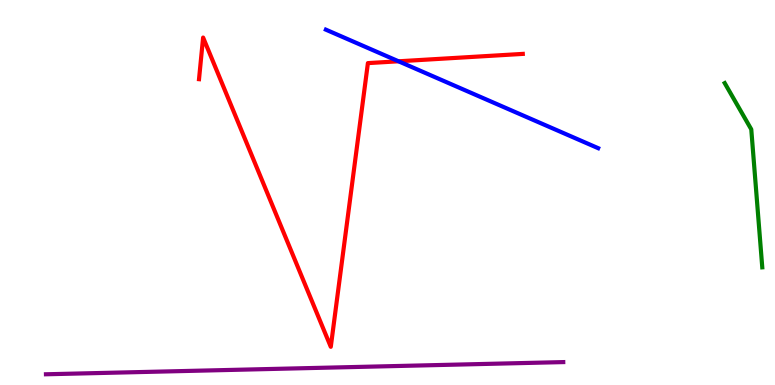[{'lines': ['blue', 'red'], 'intersections': [{'x': 5.14, 'y': 8.41}]}, {'lines': ['green', 'red'], 'intersections': []}, {'lines': ['purple', 'red'], 'intersections': []}, {'lines': ['blue', 'green'], 'intersections': []}, {'lines': ['blue', 'purple'], 'intersections': []}, {'lines': ['green', 'purple'], 'intersections': []}]